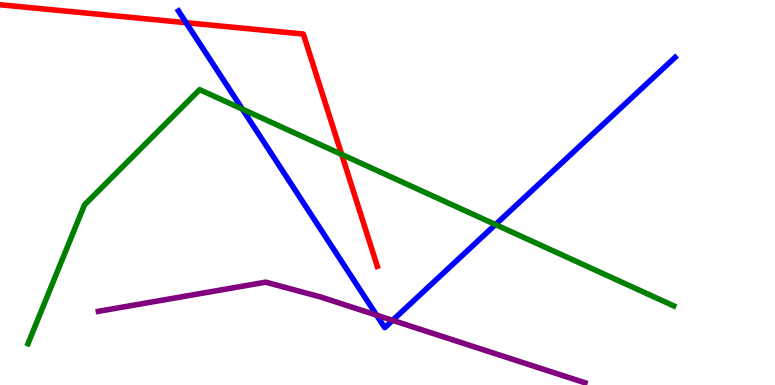[{'lines': ['blue', 'red'], 'intersections': [{'x': 2.4, 'y': 9.41}]}, {'lines': ['green', 'red'], 'intersections': [{'x': 4.41, 'y': 5.99}]}, {'lines': ['purple', 'red'], 'intersections': []}, {'lines': ['blue', 'green'], 'intersections': [{'x': 3.13, 'y': 7.17}, {'x': 6.39, 'y': 4.17}]}, {'lines': ['blue', 'purple'], 'intersections': [{'x': 4.86, 'y': 1.81}, {'x': 5.07, 'y': 1.68}]}, {'lines': ['green', 'purple'], 'intersections': []}]